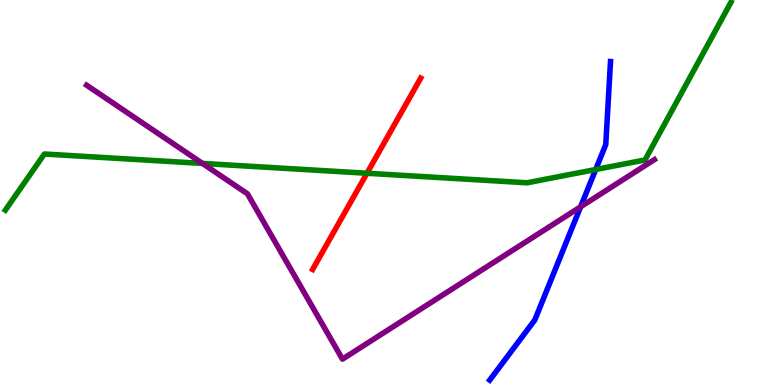[{'lines': ['blue', 'red'], 'intersections': []}, {'lines': ['green', 'red'], 'intersections': [{'x': 4.74, 'y': 5.5}]}, {'lines': ['purple', 'red'], 'intersections': []}, {'lines': ['blue', 'green'], 'intersections': [{'x': 7.69, 'y': 5.6}]}, {'lines': ['blue', 'purple'], 'intersections': [{'x': 7.49, 'y': 4.63}]}, {'lines': ['green', 'purple'], 'intersections': [{'x': 2.61, 'y': 5.75}]}]